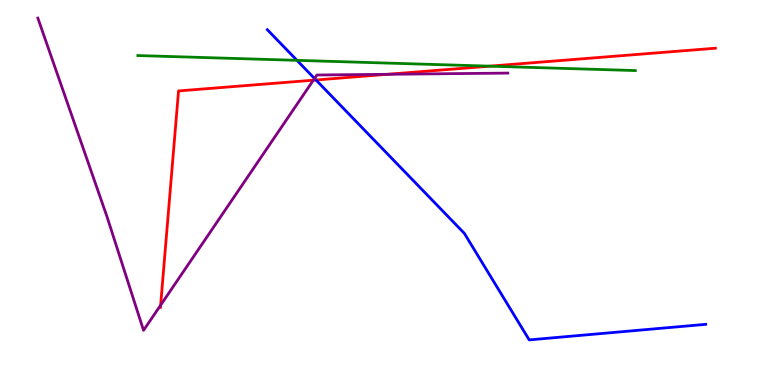[{'lines': ['blue', 'red'], 'intersections': [{'x': 4.08, 'y': 7.92}]}, {'lines': ['green', 'red'], 'intersections': [{'x': 6.32, 'y': 8.28}]}, {'lines': ['purple', 'red'], 'intersections': [{'x': 2.07, 'y': 2.07}, {'x': 4.04, 'y': 7.92}, {'x': 5.0, 'y': 8.07}]}, {'lines': ['blue', 'green'], 'intersections': [{'x': 3.83, 'y': 8.43}]}, {'lines': ['blue', 'purple'], 'intersections': [{'x': 4.06, 'y': 7.96}]}, {'lines': ['green', 'purple'], 'intersections': []}]